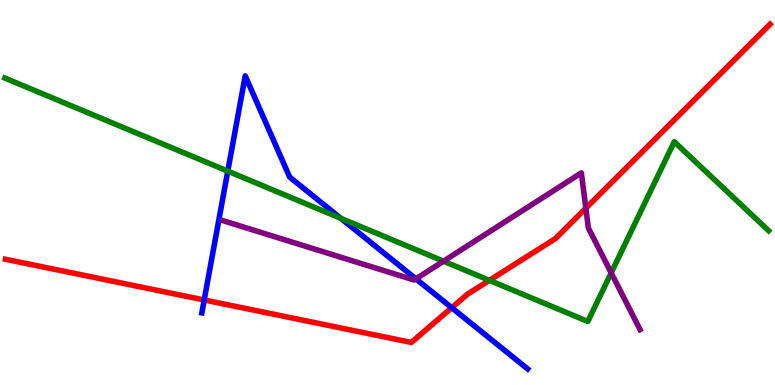[{'lines': ['blue', 'red'], 'intersections': [{'x': 2.63, 'y': 2.21}, {'x': 5.83, 'y': 2.01}]}, {'lines': ['green', 'red'], 'intersections': [{'x': 6.31, 'y': 2.72}]}, {'lines': ['purple', 'red'], 'intersections': [{'x': 7.56, 'y': 4.59}]}, {'lines': ['blue', 'green'], 'intersections': [{'x': 2.94, 'y': 5.56}, {'x': 4.4, 'y': 4.33}]}, {'lines': ['blue', 'purple'], 'intersections': [{'x': 5.37, 'y': 2.76}]}, {'lines': ['green', 'purple'], 'intersections': [{'x': 5.72, 'y': 3.22}, {'x': 7.89, 'y': 2.91}]}]